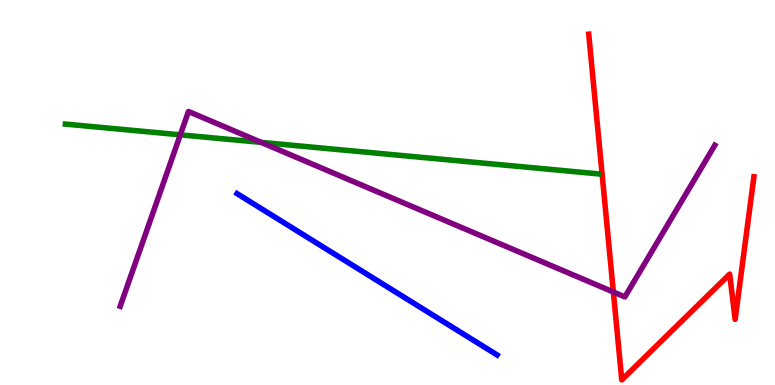[{'lines': ['blue', 'red'], 'intersections': []}, {'lines': ['green', 'red'], 'intersections': []}, {'lines': ['purple', 'red'], 'intersections': [{'x': 7.91, 'y': 2.42}]}, {'lines': ['blue', 'green'], 'intersections': []}, {'lines': ['blue', 'purple'], 'intersections': []}, {'lines': ['green', 'purple'], 'intersections': [{'x': 2.33, 'y': 6.5}, {'x': 3.37, 'y': 6.3}]}]